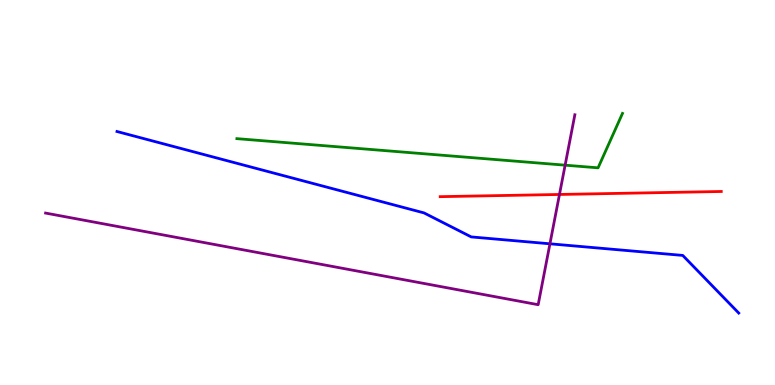[{'lines': ['blue', 'red'], 'intersections': []}, {'lines': ['green', 'red'], 'intersections': []}, {'lines': ['purple', 'red'], 'intersections': [{'x': 7.22, 'y': 4.95}]}, {'lines': ['blue', 'green'], 'intersections': []}, {'lines': ['blue', 'purple'], 'intersections': [{'x': 7.1, 'y': 3.67}]}, {'lines': ['green', 'purple'], 'intersections': [{'x': 7.29, 'y': 5.71}]}]